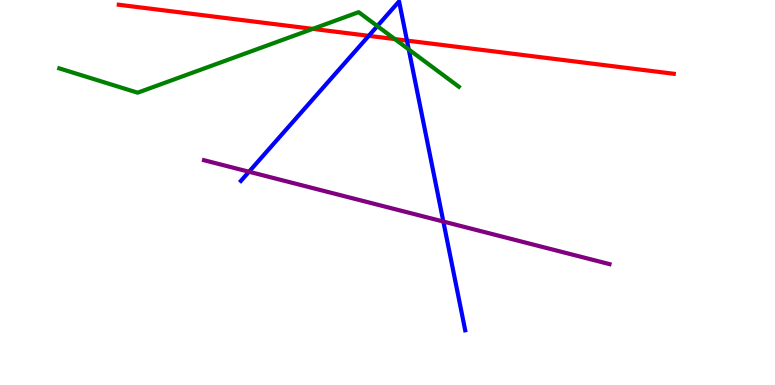[{'lines': ['blue', 'red'], 'intersections': [{'x': 4.76, 'y': 9.07}, {'x': 5.25, 'y': 8.95}]}, {'lines': ['green', 'red'], 'intersections': [{'x': 4.04, 'y': 9.25}, {'x': 5.09, 'y': 8.99}]}, {'lines': ['purple', 'red'], 'intersections': []}, {'lines': ['blue', 'green'], 'intersections': [{'x': 4.87, 'y': 9.32}, {'x': 5.27, 'y': 8.72}]}, {'lines': ['blue', 'purple'], 'intersections': [{'x': 3.21, 'y': 5.54}, {'x': 5.72, 'y': 4.25}]}, {'lines': ['green', 'purple'], 'intersections': []}]